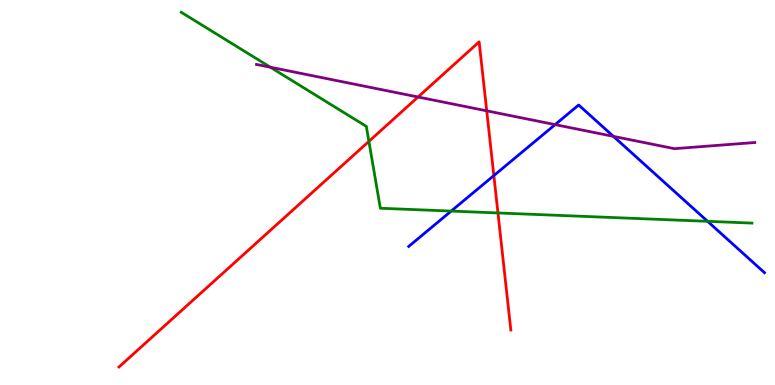[{'lines': ['blue', 'red'], 'intersections': [{'x': 6.37, 'y': 5.44}]}, {'lines': ['green', 'red'], 'intersections': [{'x': 4.76, 'y': 6.33}, {'x': 6.43, 'y': 4.47}]}, {'lines': ['purple', 'red'], 'intersections': [{'x': 5.39, 'y': 7.48}, {'x': 6.28, 'y': 7.12}]}, {'lines': ['blue', 'green'], 'intersections': [{'x': 5.82, 'y': 4.52}, {'x': 9.13, 'y': 4.25}]}, {'lines': ['blue', 'purple'], 'intersections': [{'x': 7.16, 'y': 6.76}, {'x': 7.92, 'y': 6.46}]}, {'lines': ['green', 'purple'], 'intersections': [{'x': 3.49, 'y': 8.25}]}]